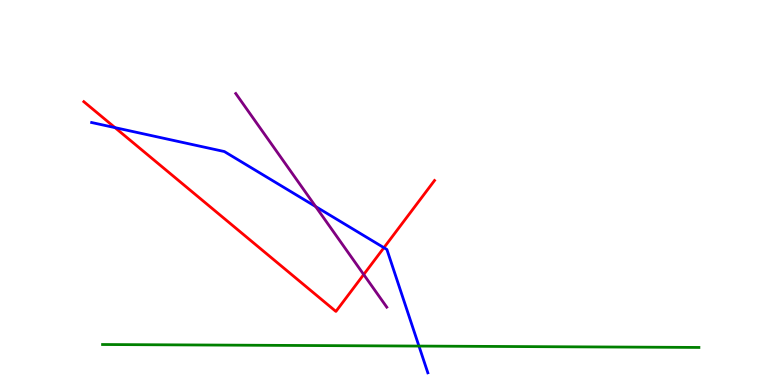[{'lines': ['blue', 'red'], 'intersections': [{'x': 1.48, 'y': 6.68}, {'x': 4.95, 'y': 3.57}]}, {'lines': ['green', 'red'], 'intersections': []}, {'lines': ['purple', 'red'], 'intersections': [{'x': 4.69, 'y': 2.87}]}, {'lines': ['blue', 'green'], 'intersections': [{'x': 5.41, 'y': 1.01}]}, {'lines': ['blue', 'purple'], 'intersections': [{'x': 4.07, 'y': 4.63}]}, {'lines': ['green', 'purple'], 'intersections': []}]